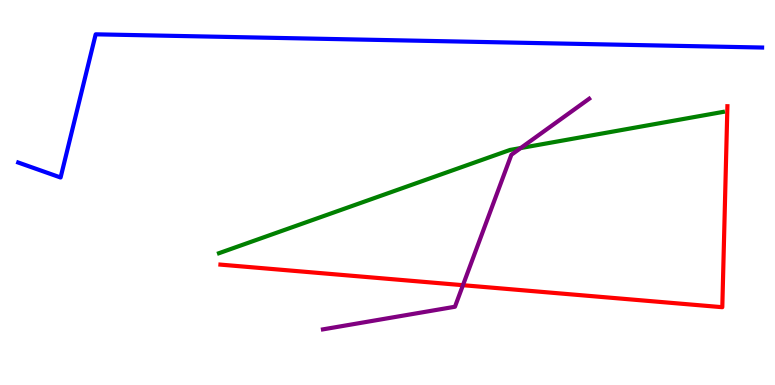[{'lines': ['blue', 'red'], 'intersections': []}, {'lines': ['green', 'red'], 'intersections': []}, {'lines': ['purple', 'red'], 'intersections': [{'x': 5.97, 'y': 2.59}]}, {'lines': ['blue', 'green'], 'intersections': []}, {'lines': ['blue', 'purple'], 'intersections': []}, {'lines': ['green', 'purple'], 'intersections': [{'x': 6.72, 'y': 6.15}]}]